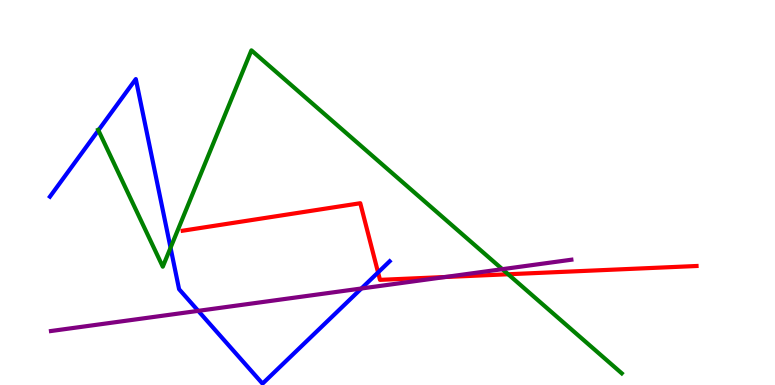[{'lines': ['blue', 'red'], 'intersections': [{'x': 4.88, 'y': 2.92}]}, {'lines': ['green', 'red'], 'intersections': [{'x': 6.56, 'y': 2.88}]}, {'lines': ['purple', 'red'], 'intersections': [{'x': 5.74, 'y': 2.8}]}, {'lines': ['blue', 'green'], 'intersections': [{'x': 1.27, 'y': 6.62}, {'x': 2.2, 'y': 3.57}]}, {'lines': ['blue', 'purple'], 'intersections': [{'x': 2.56, 'y': 1.93}, {'x': 4.66, 'y': 2.51}]}, {'lines': ['green', 'purple'], 'intersections': [{'x': 6.48, 'y': 3.01}]}]